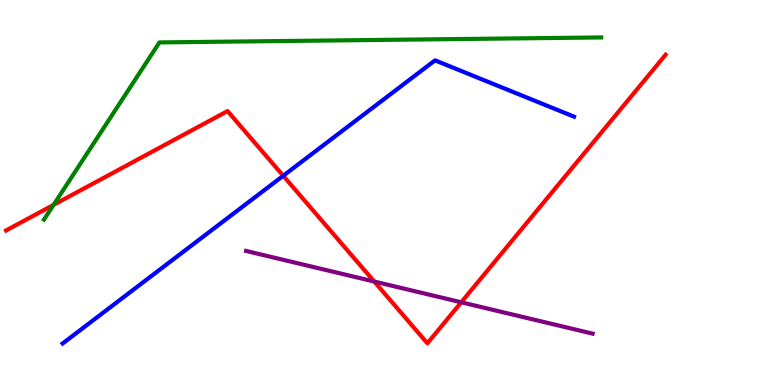[{'lines': ['blue', 'red'], 'intersections': [{'x': 3.65, 'y': 5.43}]}, {'lines': ['green', 'red'], 'intersections': [{'x': 0.691, 'y': 4.68}]}, {'lines': ['purple', 'red'], 'intersections': [{'x': 4.83, 'y': 2.69}, {'x': 5.95, 'y': 2.15}]}, {'lines': ['blue', 'green'], 'intersections': []}, {'lines': ['blue', 'purple'], 'intersections': []}, {'lines': ['green', 'purple'], 'intersections': []}]